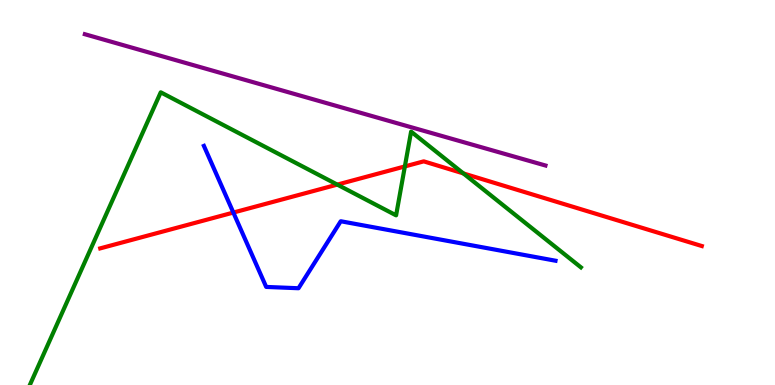[{'lines': ['blue', 'red'], 'intersections': [{'x': 3.01, 'y': 4.48}]}, {'lines': ['green', 'red'], 'intersections': [{'x': 4.35, 'y': 5.21}, {'x': 5.22, 'y': 5.68}, {'x': 5.98, 'y': 5.5}]}, {'lines': ['purple', 'red'], 'intersections': []}, {'lines': ['blue', 'green'], 'intersections': []}, {'lines': ['blue', 'purple'], 'intersections': []}, {'lines': ['green', 'purple'], 'intersections': []}]